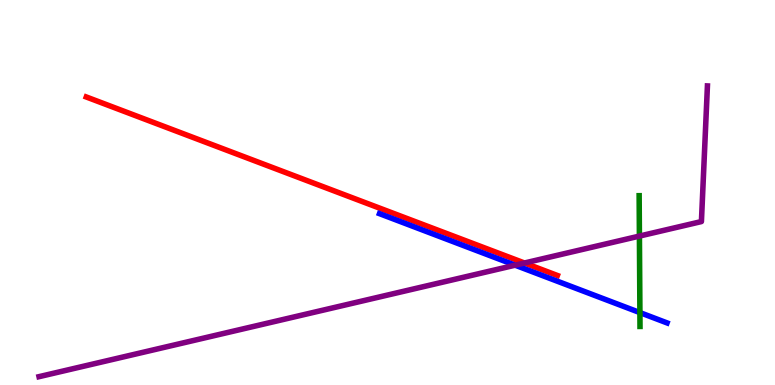[{'lines': ['blue', 'red'], 'intersections': []}, {'lines': ['green', 'red'], 'intersections': []}, {'lines': ['purple', 'red'], 'intersections': [{'x': 6.77, 'y': 3.17}]}, {'lines': ['blue', 'green'], 'intersections': [{'x': 8.26, 'y': 1.88}]}, {'lines': ['blue', 'purple'], 'intersections': [{'x': 6.65, 'y': 3.11}]}, {'lines': ['green', 'purple'], 'intersections': [{'x': 8.25, 'y': 3.87}]}]